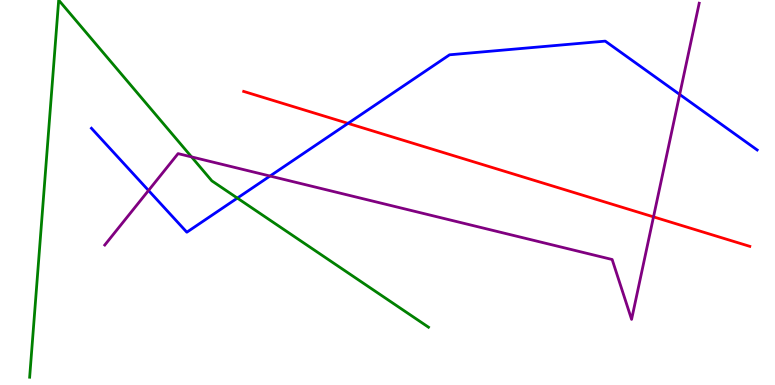[{'lines': ['blue', 'red'], 'intersections': [{'x': 4.49, 'y': 6.8}]}, {'lines': ['green', 'red'], 'intersections': []}, {'lines': ['purple', 'red'], 'intersections': [{'x': 8.43, 'y': 4.37}]}, {'lines': ['blue', 'green'], 'intersections': [{'x': 3.06, 'y': 4.85}]}, {'lines': ['blue', 'purple'], 'intersections': [{'x': 1.92, 'y': 5.05}, {'x': 3.48, 'y': 5.43}, {'x': 8.77, 'y': 7.55}]}, {'lines': ['green', 'purple'], 'intersections': [{'x': 2.47, 'y': 5.92}]}]